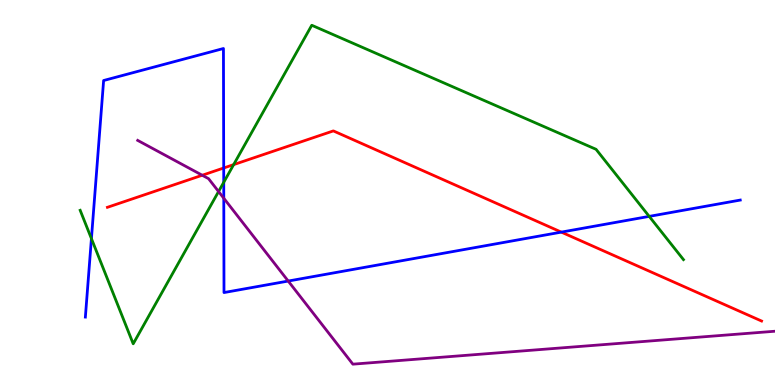[{'lines': ['blue', 'red'], 'intersections': [{'x': 2.89, 'y': 5.64}, {'x': 7.24, 'y': 3.97}]}, {'lines': ['green', 'red'], 'intersections': [{'x': 3.01, 'y': 5.72}]}, {'lines': ['purple', 'red'], 'intersections': [{'x': 2.61, 'y': 5.45}]}, {'lines': ['blue', 'green'], 'intersections': [{'x': 1.18, 'y': 3.8}, {'x': 2.89, 'y': 5.27}, {'x': 8.38, 'y': 4.38}]}, {'lines': ['blue', 'purple'], 'intersections': [{'x': 2.89, 'y': 4.85}, {'x': 3.72, 'y': 2.7}]}, {'lines': ['green', 'purple'], 'intersections': [{'x': 2.82, 'y': 5.03}]}]